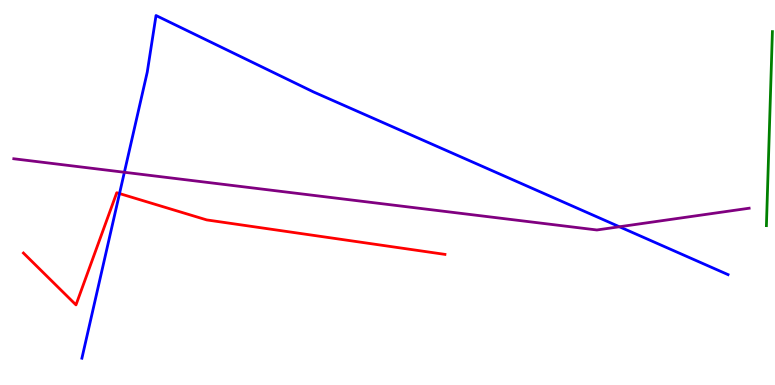[{'lines': ['blue', 'red'], 'intersections': [{'x': 1.54, 'y': 4.97}]}, {'lines': ['green', 'red'], 'intersections': []}, {'lines': ['purple', 'red'], 'intersections': []}, {'lines': ['blue', 'green'], 'intersections': []}, {'lines': ['blue', 'purple'], 'intersections': [{'x': 1.6, 'y': 5.53}, {'x': 7.99, 'y': 4.11}]}, {'lines': ['green', 'purple'], 'intersections': []}]